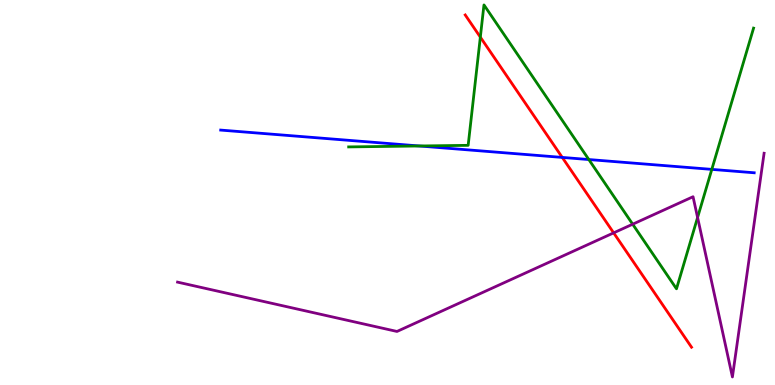[{'lines': ['blue', 'red'], 'intersections': [{'x': 7.25, 'y': 5.91}]}, {'lines': ['green', 'red'], 'intersections': [{'x': 6.2, 'y': 9.04}]}, {'lines': ['purple', 'red'], 'intersections': [{'x': 7.92, 'y': 3.95}]}, {'lines': ['blue', 'green'], 'intersections': [{'x': 5.41, 'y': 6.21}, {'x': 7.6, 'y': 5.86}, {'x': 9.18, 'y': 5.6}]}, {'lines': ['blue', 'purple'], 'intersections': []}, {'lines': ['green', 'purple'], 'intersections': [{'x': 8.16, 'y': 4.18}, {'x': 9.0, 'y': 4.35}]}]